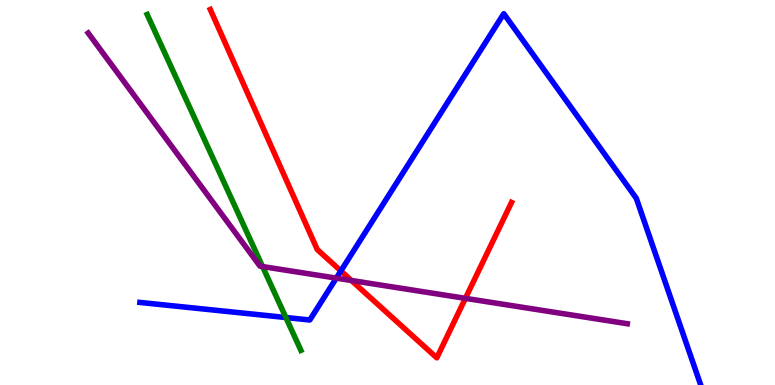[{'lines': ['blue', 'red'], 'intersections': [{'x': 4.4, 'y': 2.96}]}, {'lines': ['green', 'red'], 'intersections': []}, {'lines': ['purple', 'red'], 'intersections': [{'x': 4.53, 'y': 2.71}, {'x': 6.01, 'y': 2.25}]}, {'lines': ['blue', 'green'], 'intersections': [{'x': 3.69, 'y': 1.75}]}, {'lines': ['blue', 'purple'], 'intersections': [{'x': 4.34, 'y': 2.78}]}, {'lines': ['green', 'purple'], 'intersections': [{'x': 3.39, 'y': 3.08}]}]